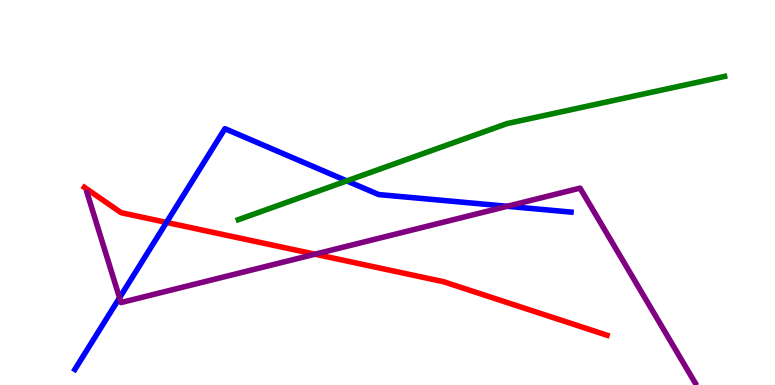[{'lines': ['blue', 'red'], 'intersections': [{'x': 2.15, 'y': 4.22}]}, {'lines': ['green', 'red'], 'intersections': []}, {'lines': ['purple', 'red'], 'intersections': [{'x': 4.06, 'y': 3.4}]}, {'lines': ['blue', 'green'], 'intersections': [{'x': 4.47, 'y': 5.3}]}, {'lines': ['blue', 'purple'], 'intersections': [{'x': 1.54, 'y': 2.27}, {'x': 6.55, 'y': 4.64}]}, {'lines': ['green', 'purple'], 'intersections': []}]